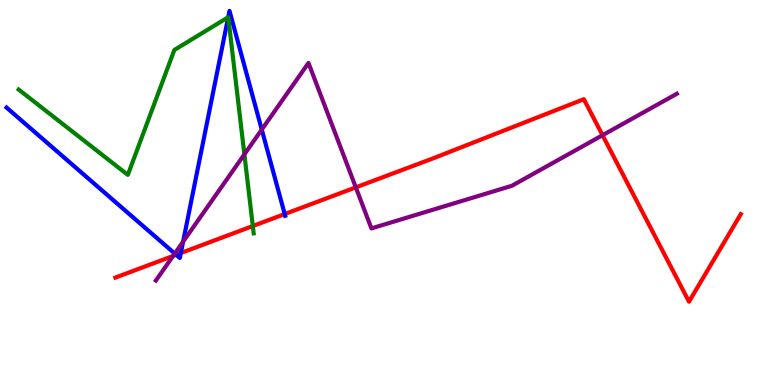[{'lines': ['blue', 'red'], 'intersections': [{'x': 2.27, 'y': 3.38}, {'x': 2.33, 'y': 3.43}, {'x': 3.67, 'y': 4.44}]}, {'lines': ['green', 'red'], 'intersections': [{'x': 3.26, 'y': 4.13}]}, {'lines': ['purple', 'red'], 'intersections': [{'x': 2.23, 'y': 3.35}, {'x': 4.59, 'y': 5.13}, {'x': 7.77, 'y': 6.49}]}, {'lines': ['blue', 'green'], 'intersections': [{'x': 2.94, 'y': 9.55}]}, {'lines': ['blue', 'purple'], 'intersections': [{'x': 2.26, 'y': 3.41}, {'x': 2.36, 'y': 3.72}, {'x': 3.38, 'y': 6.63}]}, {'lines': ['green', 'purple'], 'intersections': [{'x': 3.15, 'y': 5.99}]}]